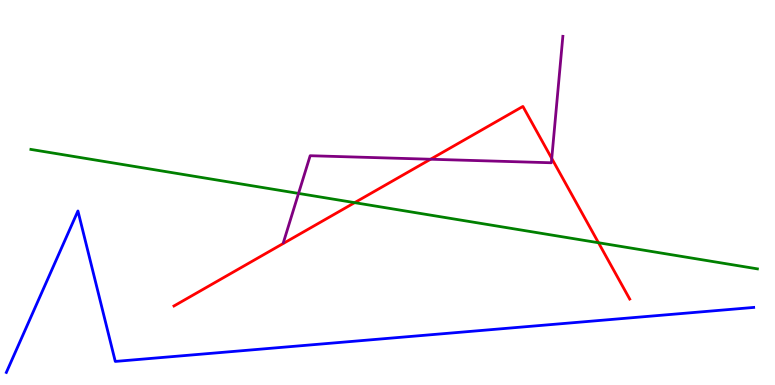[{'lines': ['blue', 'red'], 'intersections': []}, {'lines': ['green', 'red'], 'intersections': [{'x': 4.58, 'y': 4.74}, {'x': 7.72, 'y': 3.7}]}, {'lines': ['purple', 'red'], 'intersections': [{'x': 5.56, 'y': 5.86}, {'x': 7.12, 'y': 5.88}]}, {'lines': ['blue', 'green'], 'intersections': []}, {'lines': ['blue', 'purple'], 'intersections': []}, {'lines': ['green', 'purple'], 'intersections': [{'x': 3.85, 'y': 4.98}]}]